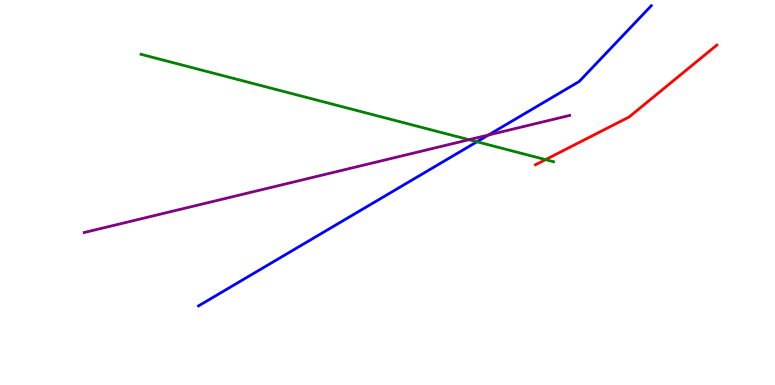[{'lines': ['blue', 'red'], 'intersections': []}, {'lines': ['green', 'red'], 'intersections': [{'x': 7.04, 'y': 5.85}]}, {'lines': ['purple', 'red'], 'intersections': []}, {'lines': ['blue', 'green'], 'intersections': [{'x': 6.15, 'y': 6.32}]}, {'lines': ['blue', 'purple'], 'intersections': [{'x': 6.3, 'y': 6.49}]}, {'lines': ['green', 'purple'], 'intersections': [{'x': 6.05, 'y': 6.37}]}]